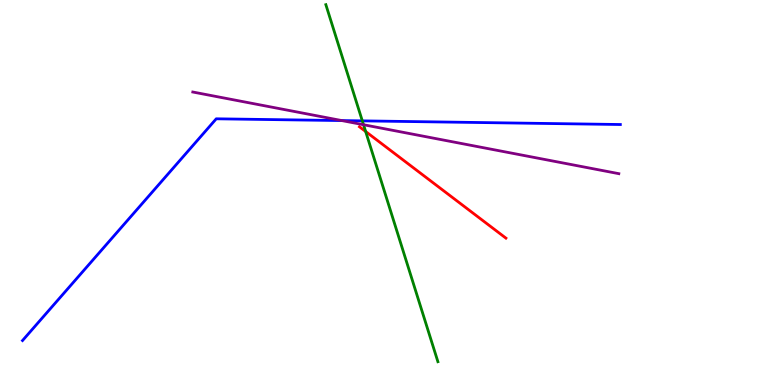[{'lines': ['blue', 'red'], 'intersections': []}, {'lines': ['green', 'red'], 'intersections': [{'x': 4.72, 'y': 6.58}]}, {'lines': ['purple', 'red'], 'intersections': []}, {'lines': ['blue', 'green'], 'intersections': [{'x': 4.68, 'y': 6.86}]}, {'lines': ['blue', 'purple'], 'intersections': [{'x': 4.41, 'y': 6.87}]}, {'lines': ['green', 'purple'], 'intersections': [{'x': 4.69, 'y': 6.76}]}]